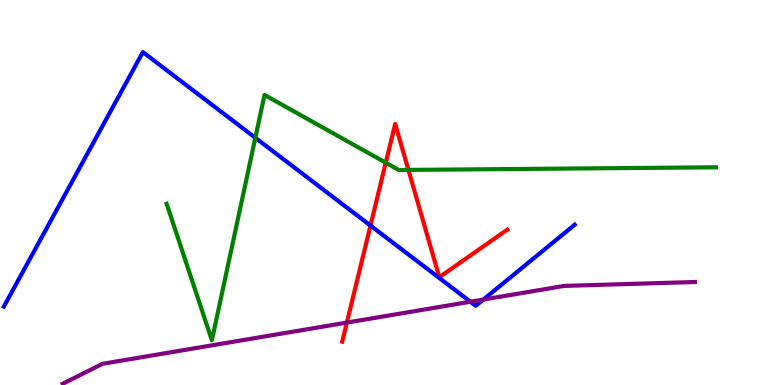[{'lines': ['blue', 'red'], 'intersections': [{'x': 4.78, 'y': 4.14}]}, {'lines': ['green', 'red'], 'intersections': [{'x': 4.98, 'y': 5.77}, {'x': 5.27, 'y': 5.59}]}, {'lines': ['purple', 'red'], 'intersections': [{'x': 4.48, 'y': 1.62}]}, {'lines': ['blue', 'green'], 'intersections': [{'x': 3.29, 'y': 6.42}]}, {'lines': ['blue', 'purple'], 'intersections': [{'x': 6.07, 'y': 2.16}, {'x': 6.24, 'y': 2.22}]}, {'lines': ['green', 'purple'], 'intersections': []}]